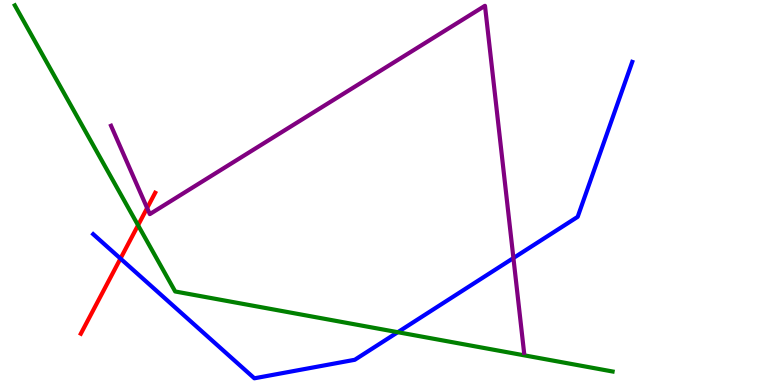[{'lines': ['blue', 'red'], 'intersections': [{'x': 1.55, 'y': 3.28}]}, {'lines': ['green', 'red'], 'intersections': [{'x': 1.78, 'y': 4.15}]}, {'lines': ['purple', 'red'], 'intersections': [{'x': 1.9, 'y': 4.6}]}, {'lines': ['blue', 'green'], 'intersections': [{'x': 5.13, 'y': 1.37}]}, {'lines': ['blue', 'purple'], 'intersections': [{'x': 6.62, 'y': 3.3}]}, {'lines': ['green', 'purple'], 'intersections': []}]